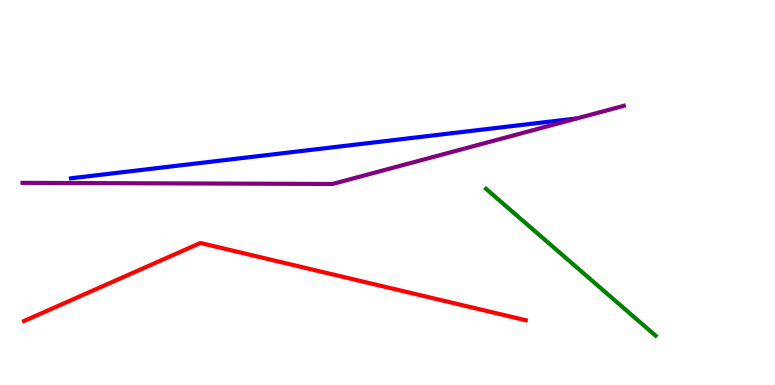[{'lines': ['blue', 'red'], 'intersections': []}, {'lines': ['green', 'red'], 'intersections': []}, {'lines': ['purple', 'red'], 'intersections': []}, {'lines': ['blue', 'green'], 'intersections': []}, {'lines': ['blue', 'purple'], 'intersections': []}, {'lines': ['green', 'purple'], 'intersections': []}]